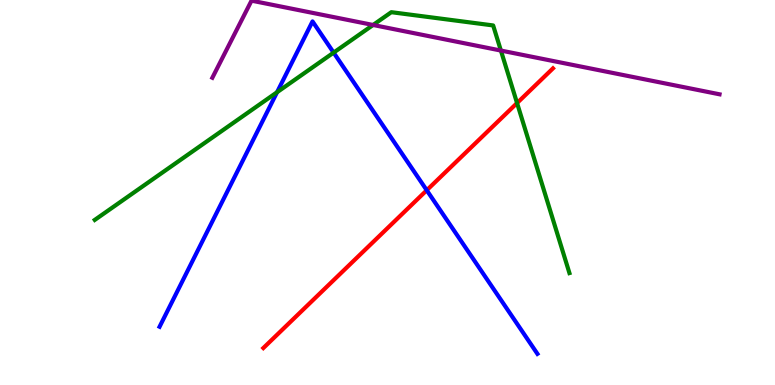[{'lines': ['blue', 'red'], 'intersections': [{'x': 5.51, 'y': 5.06}]}, {'lines': ['green', 'red'], 'intersections': [{'x': 6.67, 'y': 7.32}]}, {'lines': ['purple', 'red'], 'intersections': []}, {'lines': ['blue', 'green'], 'intersections': [{'x': 3.57, 'y': 7.6}, {'x': 4.3, 'y': 8.63}]}, {'lines': ['blue', 'purple'], 'intersections': []}, {'lines': ['green', 'purple'], 'intersections': [{'x': 4.81, 'y': 9.35}, {'x': 6.46, 'y': 8.69}]}]